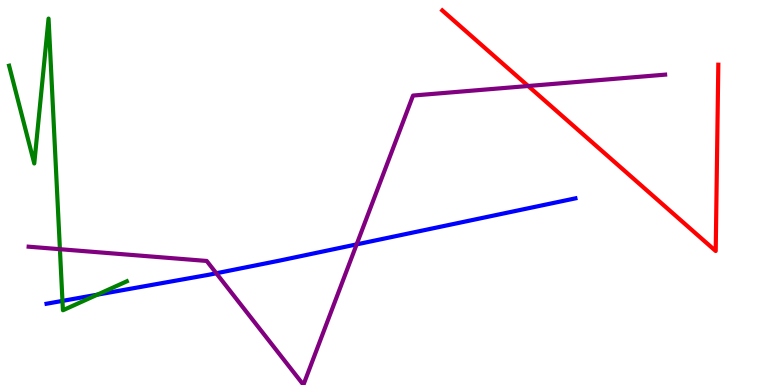[{'lines': ['blue', 'red'], 'intersections': []}, {'lines': ['green', 'red'], 'intersections': []}, {'lines': ['purple', 'red'], 'intersections': [{'x': 6.82, 'y': 7.77}]}, {'lines': ['blue', 'green'], 'intersections': [{'x': 0.806, 'y': 2.18}, {'x': 1.26, 'y': 2.35}]}, {'lines': ['blue', 'purple'], 'intersections': [{'x': 2.79, 'y': 2.9}, {'x': 4.6, 'y': 3.65}]}, {'lines': ['green', 'purple'], 'intersections': [{'x': 0.773, 'y': 3.53}]}]